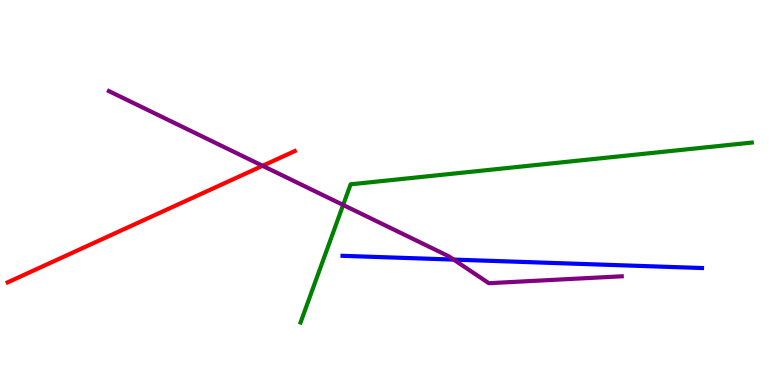[{'lines': ['blue', 'red'], 'intersections': []}, {'lines': ['green', 'red'], 'intersections': []}, {'lines': ['purple', 'red'], 'intersections': [{'x': 3.39, 'y': 5.69}]}, {'lines': ['blue', 'green'], 'intersections': []}, {'lines': ['blue', 'purple'], 'intersections': [{'x': 5.85, 'y': 3.26}]}, {'lines': ['green', 'purple'], 'intersections': [{'x': 4.43, 'y': 4.68}]}]